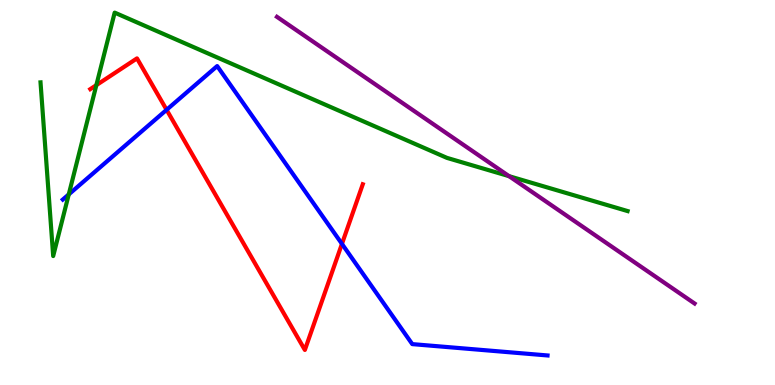[{'lines': ['blue', 'red'], 'intersections': [{'x': 2.15, 'y': 7.15}, {'x': 4.41, 'y': 3.67}]}, {'lines': ['green', 'red'], 'intersections': [{'x': 1.24, 'y': 7.79}]}, {'lines': ['purple', 'red'], 'intersections': []}, {'lines': ['blue', 'green'], 'intersections': [{'x': 0.887, 'y': 4.95}]}, {'lines': ['blue', 'purple'], 'intersections': []}, {'lines': ['green', 'purple'], 'intersections': [{'x': 6.57, 'y': 5.42}]}]